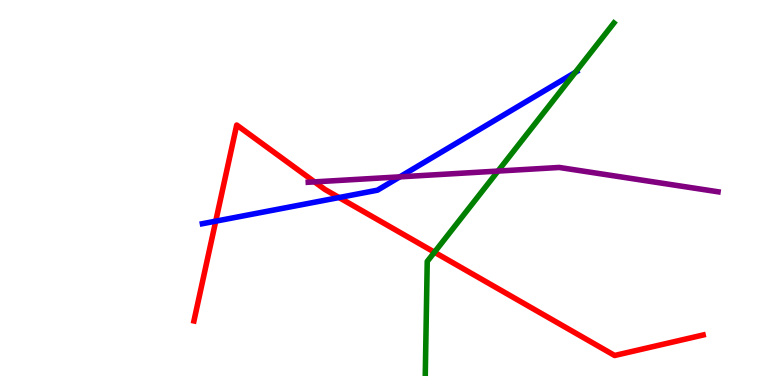[{'lines': ['blue', 'red'], 'intersections': [{'x': 2.78, 'y': 4.26}, {'x': 4.37, 'y': 4.87}]}, {'lines': ['green', 'red'], 'intersections': [{'x': 5.61, 'y': 3.45}]}, {'lines': ['purple', 'red'], 'intersections': [{'x': 4.06, 'y': 5.28}]}, {'lines': ['blue', 'green'], 'intersections': [{'x': 7.42, 'y': 8.12}]}, {'lines': ['blue', 'purple'], 'intersections': [{'x': 5.16, 'y': 5.41}]}, {'lines': ['green', 'purple'], 'intersections': [{'x': 6.43, 'y': 5.56}]}]